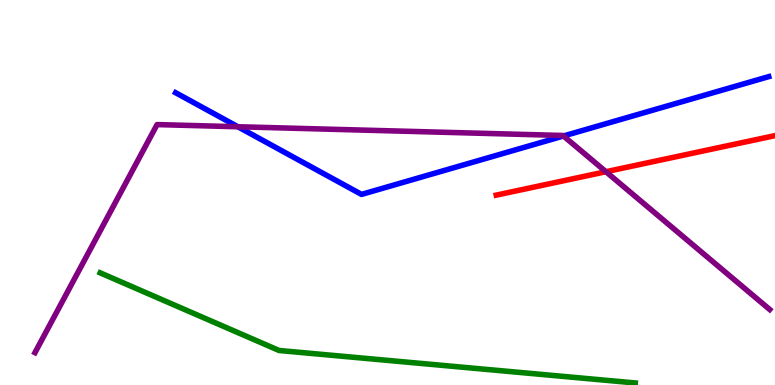[{'lines': ['blue', 'red'], 'intersections': []}, {'lines': ['green', 'red'], 'intersections': []}, {'lines': ['purple', 'red'], 'intersections': [{'x': 7.82, 'y': 5.54}]}, {'lines': ['blue', 'green'], 'intersections': []}, {'lines': ['blue', 'purple'], 'intersections': [{'x': 3.07, 'y': 6.71}, {'x': 7.27, 'y': 6.47}]}, {'lines': ['green', 'purple'], 'intersections': []}]